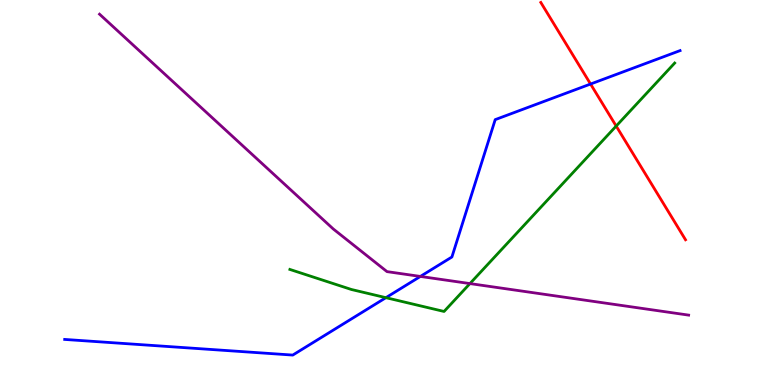[{'lines': ['blue', 'red'], 'intersections': [{'x': 7.62, 'y': 7.82}]}, {'lines': ['green', 'red'], 'intersections': [{'x': 7.95, 'y': 6.73}]}, {'lines': ['purple', 'red'], 'intersections': []}, {'lines': ['blue', 'green'], 'intersections': [{'x': 4.98, 'y': 2.27}]}, {'lines': ['blue', 'purple'], 'intersections': [{'x': 5.42, 'y': 2.82}]}, {'lines': ['green', 'purple'], 'intersections': [{'x': 6.06, 'y': 2.63}]}]